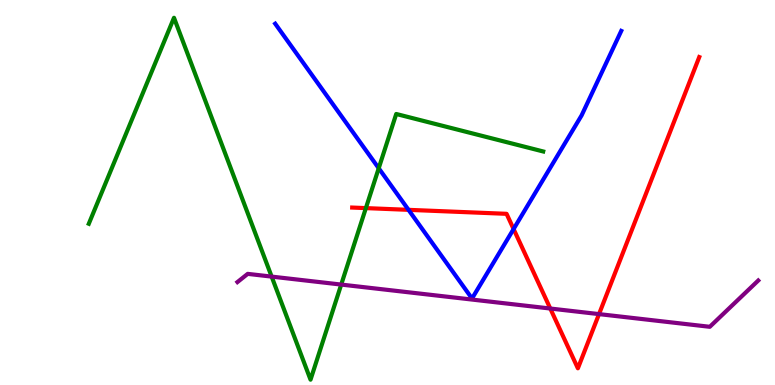[{'lines': ['blue', 'red'], 'intersections': [{'x': 5.27, 'y': 4.55}, {'x': 6.63, 'y': 4.05}]}, {'lines': ['green', 'red'], 'intersections': [{'x': 4.72, 'y': 4.59}]}, {'lines': ['purple', 'red'], 'intersections': [{'x': 7.1, 'y': 1.99}, {'x': 7.73, 'y': 1.84}]}, {'lines': ['blue', 'green'], 'intersections': [{'x': 4.89, 'y': 5.63}]}, {'lines': ['blue', 'purple'], 'intersections': []}, {'lines': ['green', 'purple'], 'intersections': [{'x': 3.51, 'y': 2.82}, {'x': 4.4, 'y': 2.61}]}]